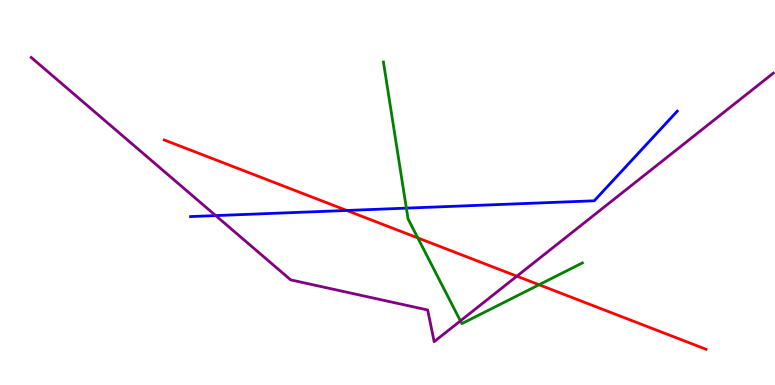[{'lines': ['blue', 'red'], 'intersections': [{'x': 4.47, 'y': 4.53}]}, {'lines': ['green', 'red'], 'intersections': [{'x': 5.39, 'y': 3.82}, {'x': 6.96, 'y': 2.6}]}, {'lines': ['purple', 'red'], 'intersections': [{'x': 6.67, 'y': 2.83}]}, {'lines': ['blue', 'green'], 'intersections': [{'x': 5.24, 'y': 4.59}]}, {'lines': ['blue', 'purple'], 'intersections': [{'x': 2.78, 'y': 4.4}]}, {'lines': ['green', 'purple'], 'intersections': [{'x': 5.94, 'y': 1.67}]}]